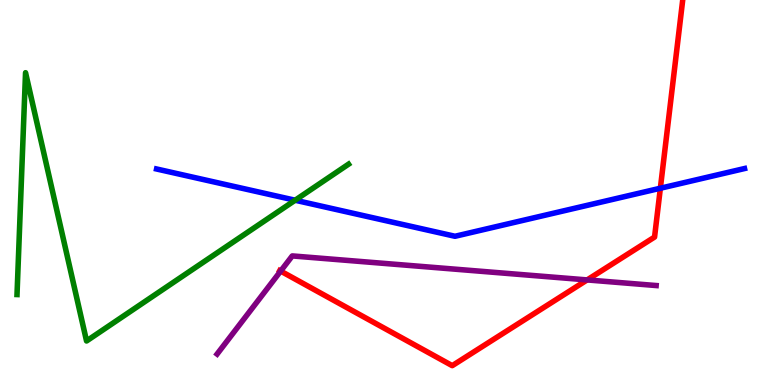[{'lines': ['blue', 'red'], 'intersections': [{'x': 8.52, 'y': 5.11}]}, {'lines': ['green', 'red'], 'intersections': []}, {'lines': ['purple', 'red'], 'intersections': [{'x': 3.62, 'y': 2.96}, {'x': 7.58, 'y': 2.73}]}, {'lines': ['blue', 'green'], 'intersections': [{'x': 3.81, 'y': 4.8}]}, {'lines': ['blue', 'purple'], 'intersections': []}, {'lines': ['green', 'purple'], 'intersections': []}]